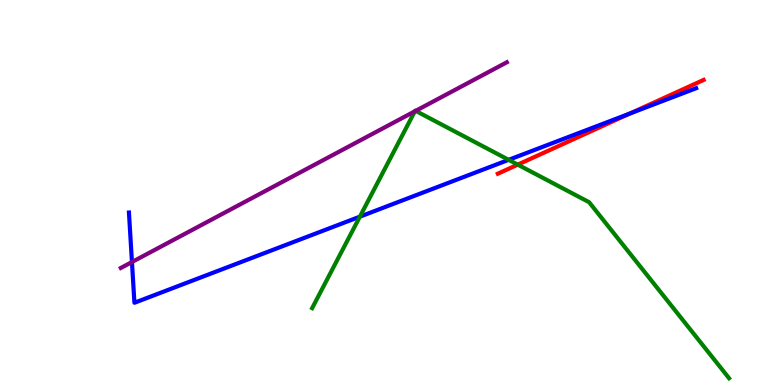[{'lines': ['blue', 'red'], 'intersections': [{'x': 8.13, 'y': 7.05}]}, {'lines': ['green', 'red'], 'intersections': [{'x': 6.68, 'y': 5.72}]}, {'lines': ['purple', 'red'], 'intersections': []}, {'lines': ['blue', 'green'], 'intersections': [{'x': 4.64, 'y': 4.37}, {'x': 6.56, 'y': 5.85}]}, {'lines': ['blue', 'purple'], 'intersections': [{'x': 1.7, 'y': 3.19}]}, {'lines': ['green', 'purple'], 'intersections': [{'x': 5.35, 'y': 7.11}, {'x': 5.36, 'y': 7.12}]}]